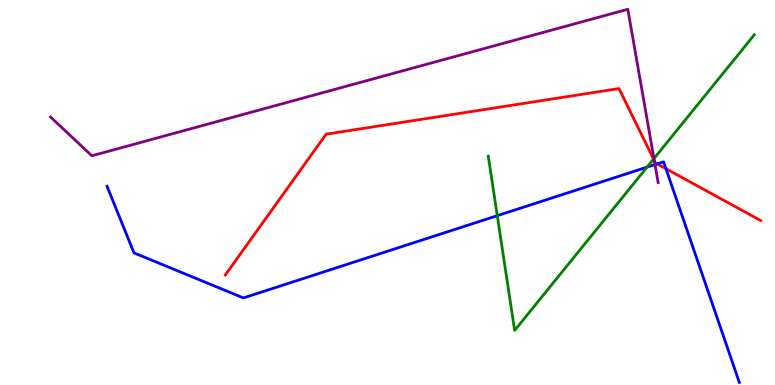[{'lines': ['blue', 'red'], 'intersections': [{'x': 8.48, 'y': 5.74}, {'x': 8.59, 'y': 5.62}]}, {'lines': ['green', 'red'], 'intersections': [{'x': 8.43, 'y': 5.87}]}, {'lines': ['purple', 'red'], 'intersections': [{'x': 8.44, 'y': 5.83}]}, {'lines': ['blue', 'green'], 'intersections': [{'x': 6.42, 'y': 4.4}, {'x': 8.35, 'y': 5.66}]}, {'lines': ['blue', 'purple'], 'intersections': [{'x': 8.45, 'y': 5.73}]}, {'lines': ['green', 'purple'], 'intersections': [{'x': 8.44, 'y': 5.88}]}]